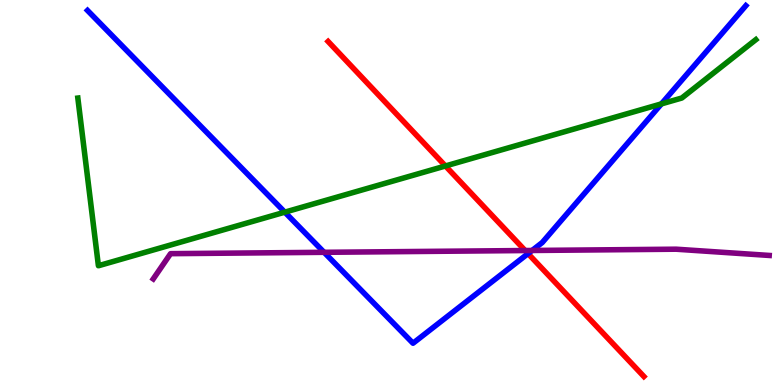[{'lines': ['blue', 'red'], 'intersections': [{'x': 6.81, 'y': 3.41}]}, {'lines': ['green', 'red'], 'intersections': [{'x': 5.75, 'y': 5.69}]}, {'lines': ['purple', 'red'], 'intersections': [{'x': 6.78, 'y': 3.49}]}, {'lines': ['blue', 'green'], 'intersections': [{'x': 3.67, 'y': 4.49}, {'x': 8.53, 'y': 7.3}]}, {'lines': ['blue', 'purple'], 'intersections': [{'x': 4.18, 'y': 3.45}, {'x': 6.87, 'y': 3.49}]}, {'lines': ['green', 'purple'], 'intersections': []}]